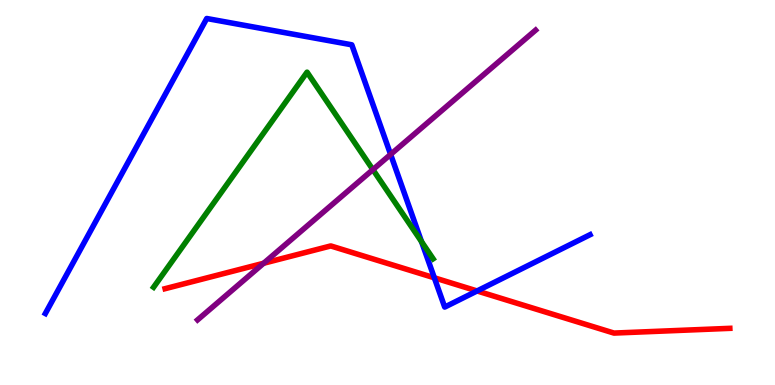[{'lines': ['blue', 'red'], 'intersections': [{'x': 5.6, 'y': 2.78}, {'x': 6.16, 'y': 2.44}]}, {'lines': ['green', 'red'], 'intersections': []}, {'lines': ['purple', 'red'], 'intersections': [{'x': 3.4, 'y': 3.16}]}, {'lines': ['blue', 'green'], 'intersections': [{'x': 5.44, 'y': 3.72}]}, {'lines': ['blue', 'purple'], 'intersections': [{'x': 5.04, 'y': 5.99}]}, {'lines': ['green', 'purple'], 'intersections': [{'x': 4.81, 'y': 5.59}]}]